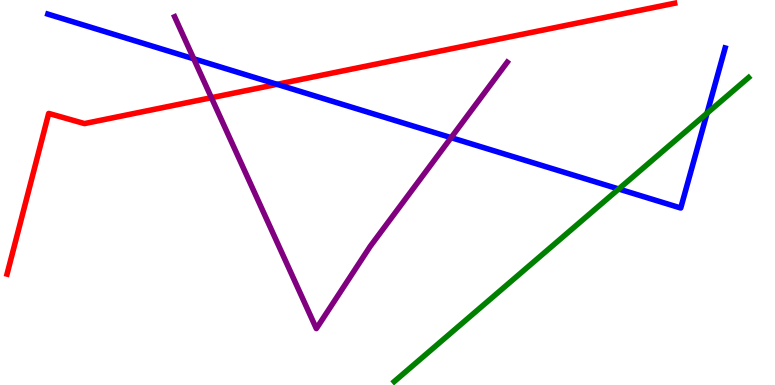[{'lines': ['blue', 'red'], 'intersections': [{'x': 3.57, 'y': 7.81}]}, {'lines': ['green', 'red'], 'intersections': []}, {'lines': ['purple', 'red'], 'intersections': [{'x': 2.73, 'y': 7.46}]}, {'lines': ['blue', 'green'], 'intersections': [{'x': 7.98, 'y': 5.09}, {'x': 9.12, 'y': 7.06}]}, {'lines': ['blue', 'purple'], 'intersections': [{'x': 2.5, 'y': 8.47}, {'x': 5.82, 'y': 6.42}]}, {'lines': ['green', 'purple'], 'intersections': []}]